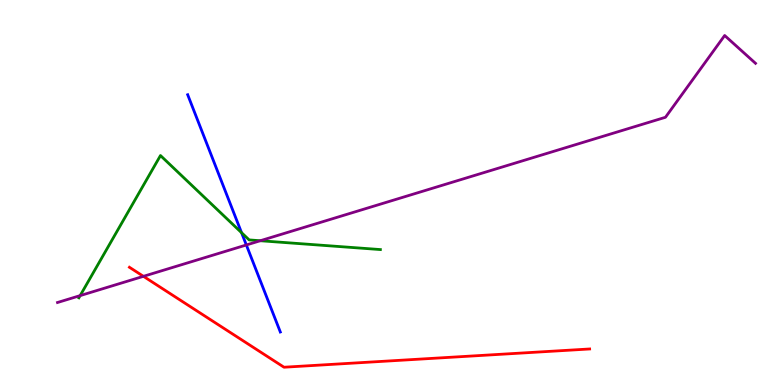[{'lines': ['blue', 'red'], 'intersections': []}, {'lines': ['green', 'red'], 'intersections': []}, {'lines': ['purple', 'red'], 'intersections': [{'x': 1.85, 'y': 2.82}]}, {'lines': ['blue', 'green'], 'intersections': [{'x': 3.12, 'y': 3.96}]}, {'lines': ['blue', 'purple'], 'intersections': [{'x': 3.18, 'y': 3.64}]}, {'lines': ['green', 'purple'], 'intersections': [{'x': 1.03, 'y': 2.32}, {'x': 3.36, 'y': 3.75}]}]